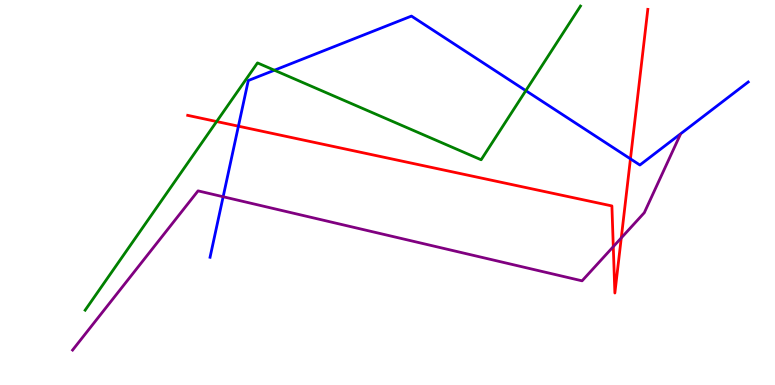[{'lines': ['blue', 'red'], 'intersections': [{'x': 3.08, 'y': 6.72}, {'x': 8.13, 'y': 5.87}]}, {'lines': ['green', 'red'], 'intersections': [{'x': 2.8, 'y': 6.84}]}, {'lines': ['purple', 'red'], 'intersections': [{'x': 7.91, 'y': 3.59}, {'x': 8.02, 'y': 3.82}]}, {'lines': ['blue', 'green'], 'intersections': [{'x': 3.54, 'y': 8.18}, {'x': 6.78, 'y': 7.65}]}, {'lines': ['blue', 'purple'], 'intersections': [{'x': 2.88, 'y': 4.89}]}, {'lines': ['green', 'purple'], 'intersections': []}]